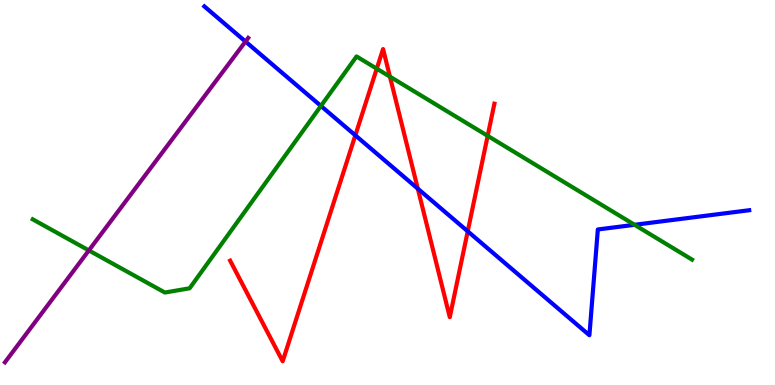[{'lines': ['blue', 'red'], 'intersections': [{'x': 4.58, 'y': 6.48}, {'x': 5.39, 'y': 5.1}, {'x': 6.04, 'y': 3.99}]}, {'lines': ['green', 'red'], 'intersections': [{'x': 4.86, 'y': 8.22}, {'x': 5.03, 'y': 8.01}, {'x': 6.29, 'y': 6.47}]}, {'lines': ['purple', 'red'], 'intersections': []}, {'lines': ['blue', 'green'], 'intersections': [{'x': 4.14, 'y': 7.25}, {'x': 8.19, 'y': 4.16}]}, {'lines': ['blue', 'purple'], 'intersections': [{'x': 3.17, 'y': 8.92}]}, {'lines': ['green', 'purple'], 'intersections': [{'x': 1.15, 'y': 3.5}]}]